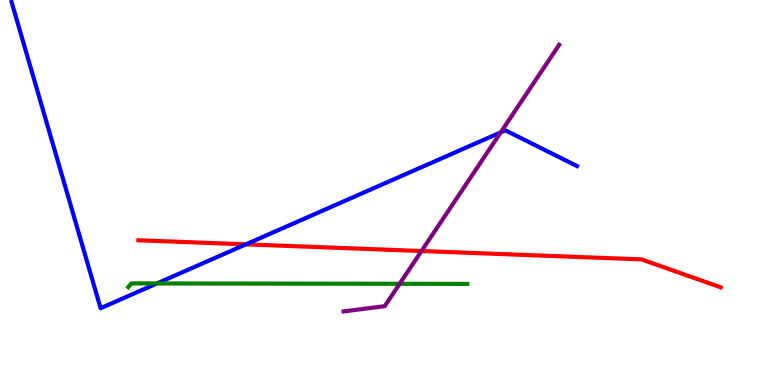[{'lines': ['blue', 'red'], 'intersections': [{'x': 3.17, 'y': 3.65}]}, {'lines': ['green', 'red'], 'intersections': []}, {'lines': ['purple', 'red'], 'intersections': [{'x': 5.44, 'y': 3.48}]}, {'lines': ['blue', 'green'], 'intersections': [{'x': 2.03, 'y': 2.64}]}, {'lines': ['blue', 'purple'], 'intersections': [{'x': 6.46, 'y': 6.56}]}, {'lines': ['green', 'purple'], 'intersections': [{'x': 5.16, 'y': 2.63}]}]